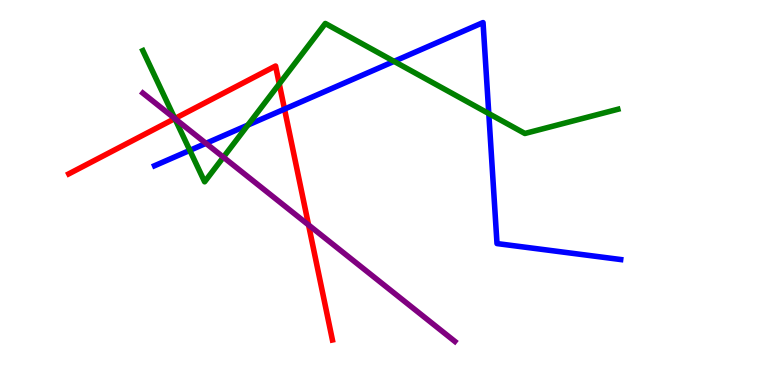[{'lines': ['blue', 'red'], 'intersections': [{'x': 3.67, 'y': 7.17}]}, {'lines': ['green', 'red'], 'intersections': [{'x': 2.26, 'y': 6.92}, {'x': 3.6, 'y': 7.82}]}, {'lines': ['purple', 'red'], 'intersections': [{'x': 2.26, 'y': 6.92}, {'x': 3.98, 'y': 4.16}]}, {'lines': ['blue', 'green'], 'intersections': [{'x': 2.45, 'y': 6.09}, {'x': 3.2, 'y': 6.75}, {'x': 5.08, 'y': 8.41}, {'x': 6.31, 'y': 7.05}]}, {'lines': ['blue', 'purple'], 'intersections': [{'x': 2.66, 'y': 6.28}]}, {'lines': ['green', 'purple'], 'intersections': [{'x': 2.26, 'y': 6.92}, {'x': 2.88, 'y': 5.92}]}]